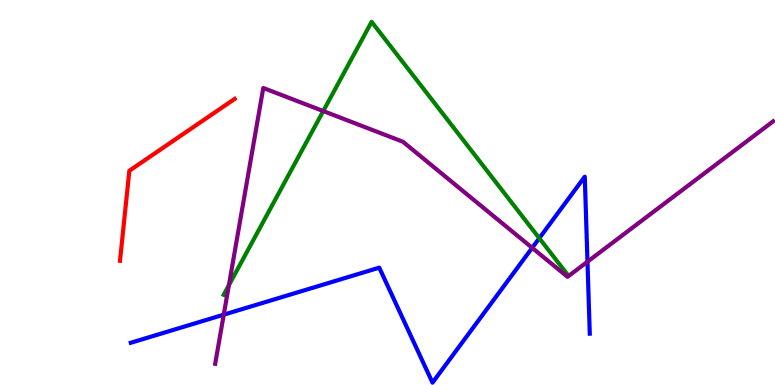[{'lines': ['blue', 'red'], 'intersections': []}, {'lines': ['green', 'red'], 'intersections': []}, {'lines': ['purple', 'red'], 'intersections': []}, {'lines': ['blue', 'green'], 'intersections': [{'x': 6.96, 'y': 3.81}]}, {'lines': ['blue', 'purple'], 'intersections': [{'x': 2.89, 'y': 1.83}, {'x': 6.87, 'y': 3.56}, {'x': 7.58, 'y': 3.2}]}, {'lines': ['green', 'purple'], 'intersections': [{'x': 2.95, 'y': 2.59}, {'x': 4.17, 'y': 7.12}]}]